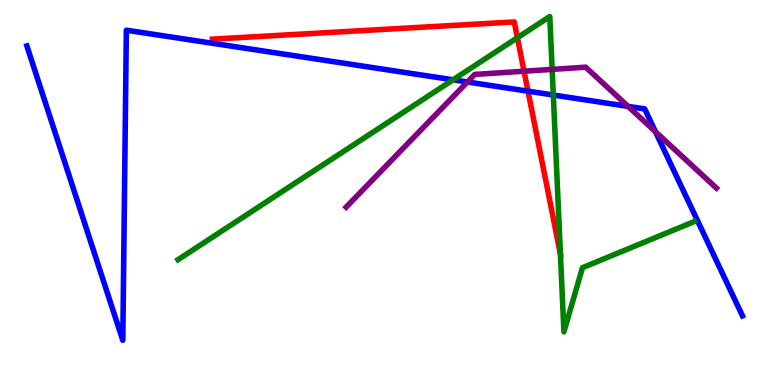[{'lines': ['blue', 'red'], 'intersections': [{'x': 6.81, 'y': 7.63}]}, {'lines': ['green', 'red'], 'intersections': [{'x': 6.68, 'y': 9.02}, {'x': 7.23, 'y': 3.4}]}, {'lines': ['purple', 'red'], 'intersections': [{'x': 6.76, 'y': 8.15}]}, {'lines': ['blue', 'green'], 'intersections': [{'x': 5.85, 'y': 7.93}, {'x': 7.14, 'y': 7.53}]}, {'lines': ['blue', 'purple'], 'intersections': [{'x': 6.03, 'y': 7.87}, {'x': 8.1, 'y': 7.24}, {'x': 8.46, 'y': 6.58}]}, {'lines': ['green', 'purple'], 'intersections': [{'x': 7.12, 'y': 8.2}]}]